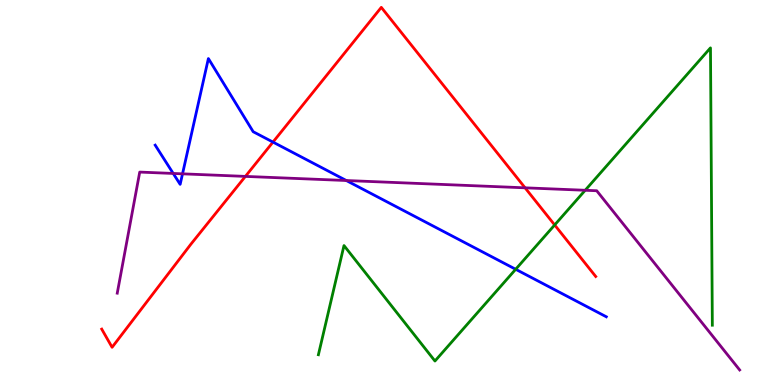[{'lines': ['blue', 'red'], 'intersections': [{'x': 3.52, 'y': 6.31}]}, {'lines': ['green', 'red'], 'intersections': [{'x': 7.16, 'y': 4.16}]}, {'lines': ['purple', 'red'], 'intersections': [{'x': 3.17, 'y': 5.42}, {'x': 6.78, 'y': 5.12}]}, {'lines': ['blue', 'green'], 'intersections': [{'x': 6.65, 'y': 3.01}]}, {'lines': ['blue', 'purple'], 'intersections': [{'x': 2.24, 'y': 5.49}, {'x': 2.36, 'y': 5.48}, {'x': 4.47, 'y': 5.31}]}, {'lines': ['green', 'purple'], 'intersections': [{'x': 7.55, 'y': 5.06}]}]